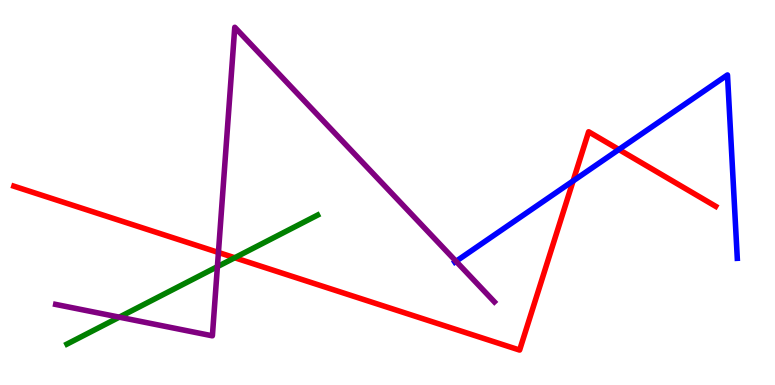[{'lines': ['blue', 'red'], 'intersections': [{'x': 7.39, 'y': 5.3}, {'x': 7.99, 'y': 6.12}]}, {'lines': ['green', 'red'], 'intersections': [{'x': 3.03, 'y': 3.31}]}, {'lines': ['purple', 'red'], 'intersections': [{'x': 2.82, 'y': 3.44}]}, {'lines': ['blue', 'green'], 'intersections': []}, {'lines': ['blue', 'purple'], 'intersections': [{'x': 5.88, 'y': 3.21}]}, {'lines': ['green', 'purple'], 'intersections': [{'x': 1.54, 'y': 1.76}, {'x': 2.81, 'y': 3.07}]}]